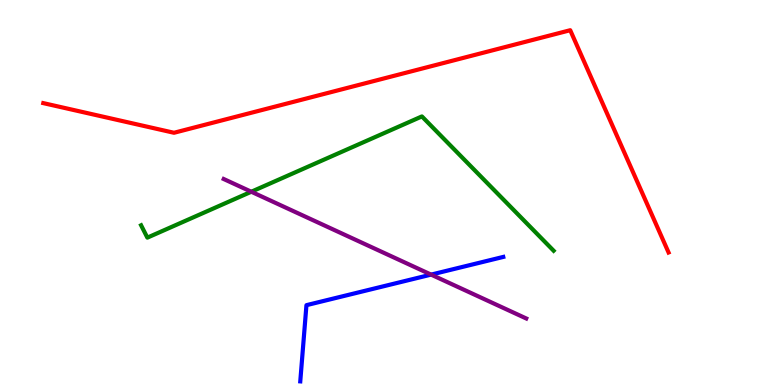[{'lines': ['blue', 'red'], 'intersections': []}, {'lines': ['green', 'red'], 'intersections': []}, {'lines': ['purple', 'red'], 'intersections': []}, {'lines': ['blue', 'green'], 'intersections': []}, {'lines': ['blue', 'purple'], 'intersections': [{'x': 5.56, 'y': 2.87}]}, {'lines': ['green', 'purple'], 'intersections': [{'x': 3.24, 'y': 5.02}]}]